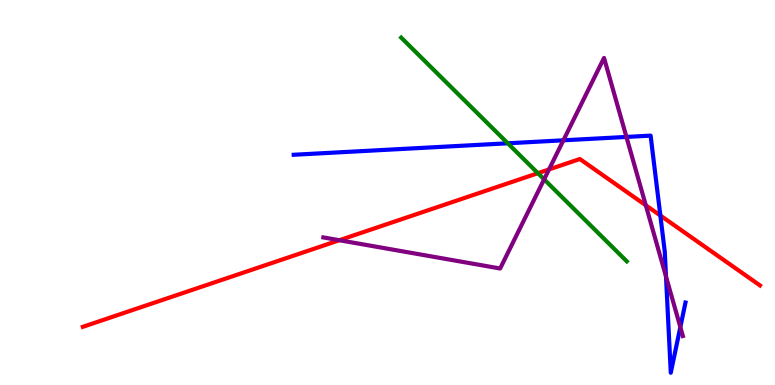[{'lines': ['blue', 'red'], 'intersections': [{'x': 8.52, 'y': 4.4}]}, {'lines': ['green', 'red'], 'intersections': [{'x': 6.94, 'y': 5.5}]}, {'lines': ['purple', 'red'], 'intersections': [{'x': 4.38, 'y': 3.76}, {'x': 7.08, 'y': 5.6}, {'x': 8.33, 'y': 4.67}]}, {'lines': ['blue', 'green'], 'intersections': [{'x': 6.55, 'y': 6.28}]}, {'lines': ['blue', 'purple'], 'intersections': [{'x': 7.27, 'y': 6.36}, {'x': 8.08, 'y': 6.44}, {'x': 8.59, 'y': 2.82}, {'x': 8.78, 'y': 1.5}]}, {'lines': ['green', 'purple'], 'intersections': [{'x': 7.02, 'y': 5.34}]}]